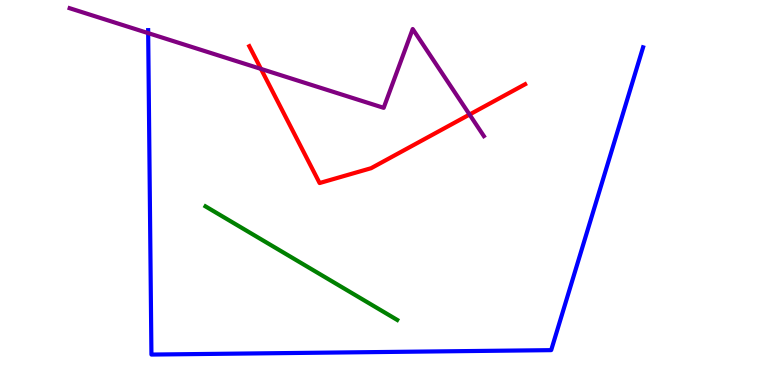[{'lines': ['blue', 'red'], 'intersections': []}, {'lines': ['green', 'red'], 'intersections': []}, {'lines': ['purple', 'red'], 'intersections': [{'x': 3.37, 'y': 8.21}, {'x': 6.06, 'y': 7.02}]}, {'lines': ['blue', 'green'], 'intersections': []}, {'lines': ['blue', 'purple'], 'intersections': [{'x': 1.91, 'y': 9.14}]}, {'lines': ['green', 'purple'], 'intersections': []}]